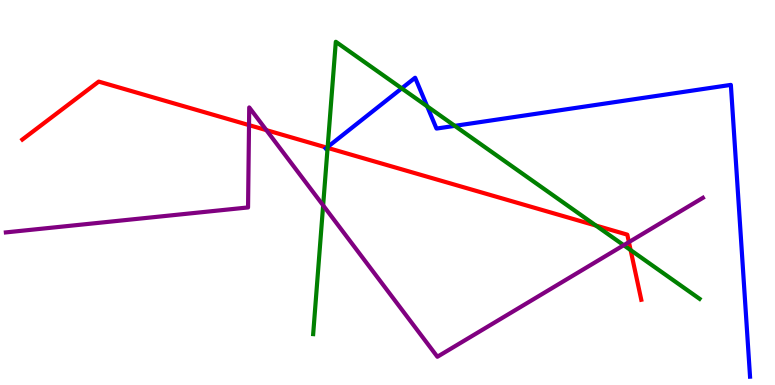[{'lines': ['blue', 'red'], 'intersections': [{'x': 4.22, 'y': 6.17}]}, {'lines': ['green', 'red'], 'intersections': [{'x': 4.23, 'y': 6.16}, {'x': 7.69, 'y': 4.14}, {'x': 8.14, 'y': 3.5}]}, {'lines': ['purple', 'red'], 'intersections': [{'x': 3.21, 'y': 6.75}, {'x': 3.44, 'y': 6.62}, {'x': 8.11, 'y': 3.71}]}, {'lines': ['blue', 'green'], 'intersections': [{'x': 4.23, 'y': 6.18}, {'x': 5.18, 'y': 7.71}, {'x': 5.51, 'y': 7.24}, {'x': 5.87, 'y': 6.73}]}, {'lines': ['blue', 'purple'], 'intersections': []}, {'lines': ['green', 'purple'], 'intersections': [{'x': 4.17, 'y': 4.67}, {'x': 8.05, 'y': 3.63}]}]